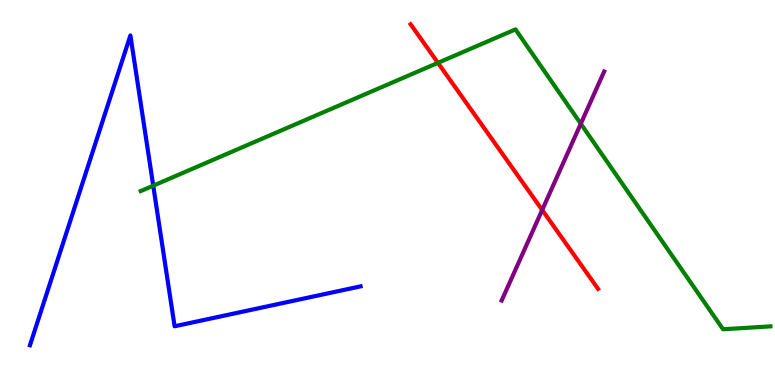[{'lines': ['blue', 'red'], 'intersections': []}, {'lines': ['green', 'red'], 'intersections': [{'x': 5.65, 'y': 8.37}]}, {'lines': ['purple', 'red'], 'intersections': [{'x': 7.0, 'y': 4.55}]}, {'lines': ['blue', 'green'], 'intersections': [{'x': 1.98, 'y': 5.18}]}, {'lines': ['blue', 'purple'], 'intersections': []}, {'lines': ['green', 'purple'], 'intersections': [{'x': 7.49, 'y': 6.79}]}]